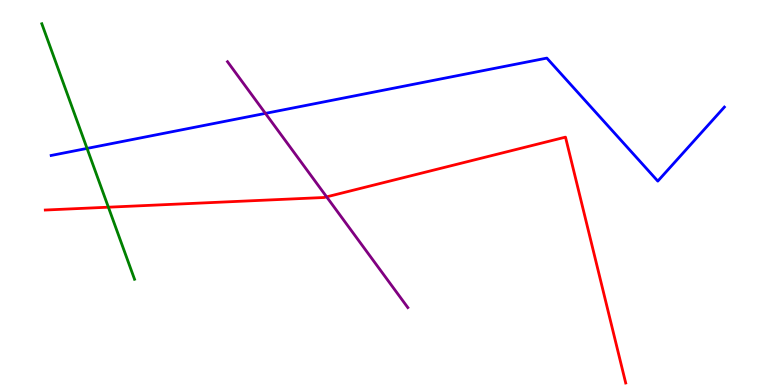[{'lines': ['blue', 'red'], 'intersections': []}, {'lines': ['green', 'red'], 'intersections': [{'x': 1.4, 'y': 4.62}]}, {'lines': ['purple', 'red'], 'intersections': [{'x': 4.21, 'y': 4.89}]}, {'lines': ['blue', 'green'], 'intersections': [{'x': 1.12, 'y': 6.15}]}, {'lines': ['blue', 'purple'], 'intersections': [{'x': 3.42, 'y': 7.05}]}, {'lines': ['green', 'purple'], 'intersections': []}]